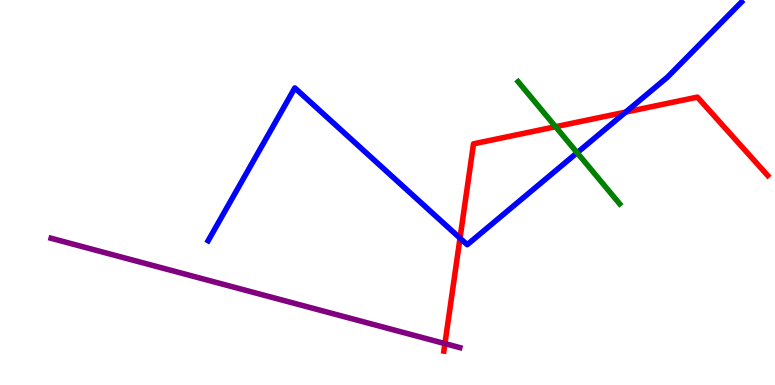[{'lines': ['blue', 'red'], 'intersections': [{'x': 5.94, 'y': 3.81}, {'x': 8.07, 'y': 7.09}]}, {'lines': ['green', 'red'], 'intersections': [{'x': 7.17, 'y': 6.71}]}, {'lines': ['purple', 'red'], 'intersections': [{'x': 5.74, 'y': 1.08}]}, {'lines': ['blue', 'green'], 'intersections': [{'x': 7.45, 'y': 6.03}]}, {'lines': ['blue', 'purple'], 'intersections': []}, {'lines': ['green', 'purple'], 'intersections': []}]